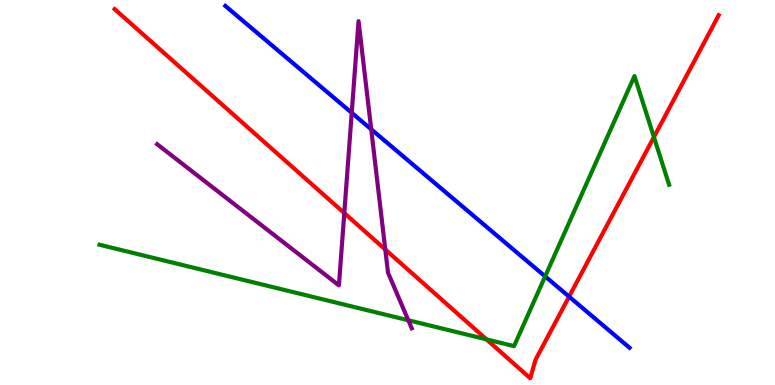[{'lines': ['blue', 'red'], 'intersections': [{'x': 7.34, 'y': 2.3}]}, {'lines': ['green', 'red'], 'intersections': [{'x': 6.28, 'y': 1.19}, {'x': 8.44, 'y': 6.44}]}, {'lines': ['purple', 'red'], 'intersections': [{'x': 4.44, 'y': 4.47}, {'x': 4.97, 'y': 3.52}]}, {'lines': ['blue', 'green'], 'intersections': [{'x': 7.03, 'y': 2.82}]}, {'lines': ['blue', 'purple'], 'intersections': [{'x': 4.54, 'y': 7.07}, {'x': 4.79, 'y': 6.64}]}, {'lines': ['green', 'purple'], 'intersections': [{'x': 5.27, 'y': 1.68}]}]